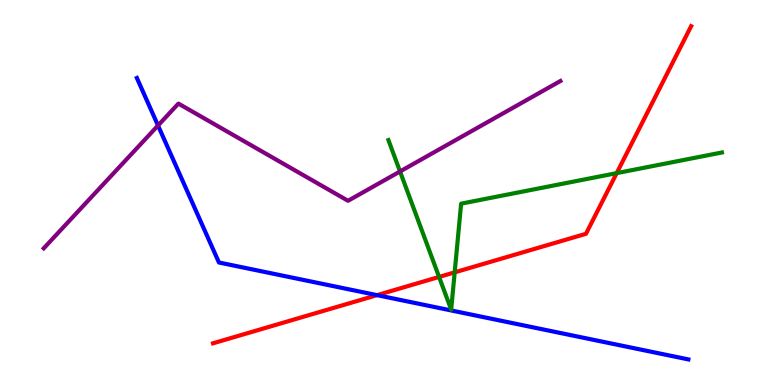[{'lines': ['blue', 'red'], 'intersections': [{'x': 4.87, 'y': 2.33}]}, {'lines': ['green', 'red'], 'intersections': [{'x': 5.67, 'y': 2.81}, {'x': 5.87, 'y': 2.93}, {'x': 7.96, 'y': 5.5}]}, {'lines': ['purple', 'red'], 'intersections': []}, {'lines': ['blue', 'green'], 'intersections': []}, {'lines': ['blue', 'purple'], 'intersections': [{'x': 2.04, 'y': 6.74}]}, {'lines': ['green', 'purple'], 'intersections': [{'x': 5.16, 'y': 5.55}]}]